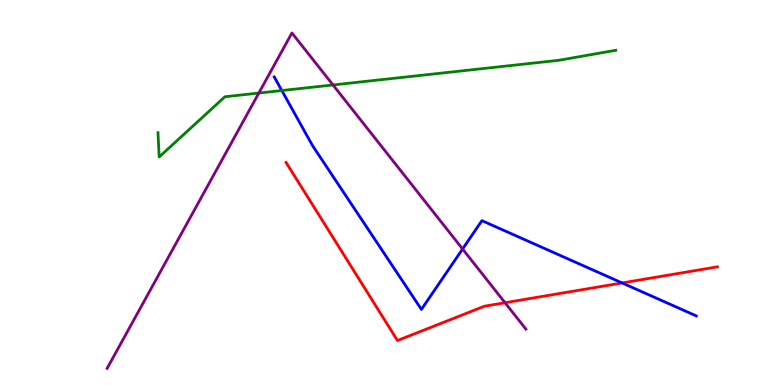[{'lines': ['blue', 'red'], 'intersections': [{'x': 8.03, 'y': 2.65}]}, {'lines': ['green', 'red'], 'intersections': []}, {'lines': ['purple', 'red'], 'intersections': [{'x': 6.52, 'y': 2.14}]}, {'lines': ['blue', 'green'], 'intersections': [{'x': 3.64, 'y': 7.65}]}, {'lines': ['blue', 'purple'], 'intersections': [{'x': 5.97, 'y': 3.53}]}, {'lines': ['green', 'purple'], 'intersections': [{'x': 3.34, 'y': 7.58}, {'x': 4.3, 'y': 7.79}]}]